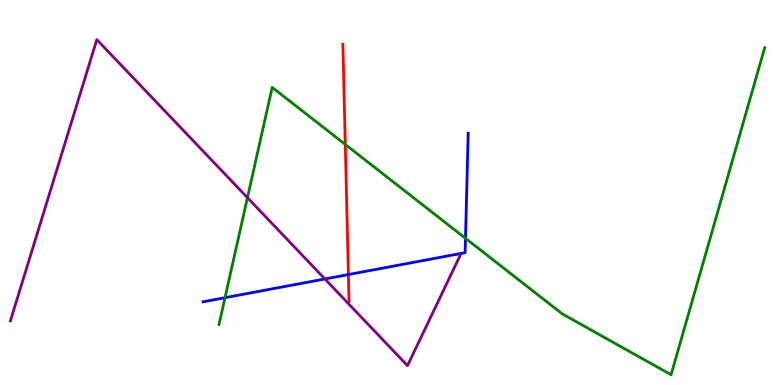[{'lines': ['blue', 'red'], 'intersections': [{'x': 4.5, 'y': 2.87}]}, {'lines': ['green', 'red'], 'intersections': [{'x': 4.46, 'y': 6.25}]}, {'lines': ['purple', 'red'], 'intersections': []}, {'lines': ['blue', 'green'], 'intersections': [{'x': 2.9, 'y': 2.27}, {'x': 6.01, 'y': 3.81}]}, {'lines': ['blue', 'purple'], 'intersections': [{'x': 4.19, 'y': 2.75}]}, {'lines': ['green', 'purple'], 'intersections': [{'x': 3.19, 'y': 4.87}]}]